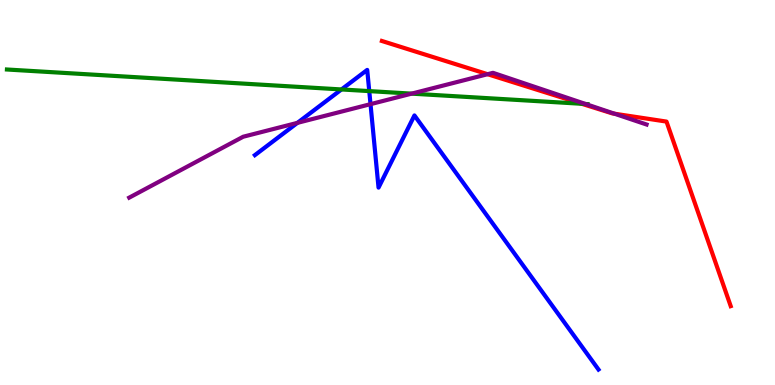[{'lines': ['blue', 'red'], 'intersections': []}, {'lines': ['green', 'red'], 'intersections': [{'x': 7.51, 'y': 7.3}]}, {'lines': ['purple', 'red'], 'intersections': [{'x': 6.29, 'y': 8.07}, {'x': 7.93, 'y': 7.05}]}, {'lines': ['blue', 'green'], 'intersections': [{'x': 4.41, 'y': 7.68}, {'x': 4.76, 'y': 7.63}]}, {'lines': ['blue', 'purple'], 'intersections': [{'x': 3.84, 'y': 6.81}, {'x': 4.78, 'y': 7.29}]}, {'lines': ['green', 'purple'], 'intersections': [{'x': 5.31, 'y': 7.57}, {'x': 7.56, 'y': 7.3}]}]